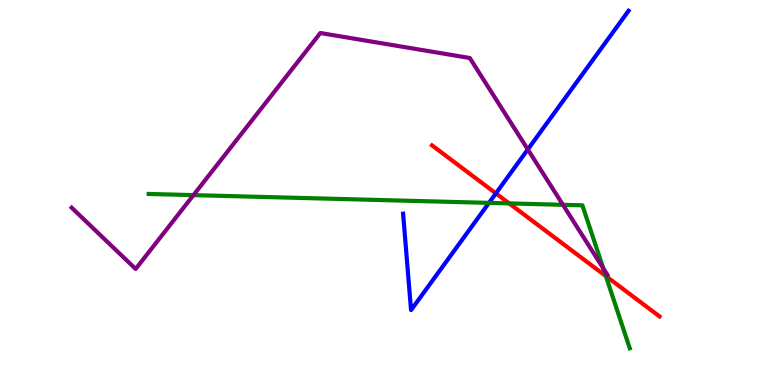[{'lines': ['blue', 'red'], 'intersections': [{'x': 6.4, 'y': 4.98}]}, {'lines': ['green', 'red'], 'intersections': [{'x': 6.57, 'y': 4.72}, {'x': 7.82, 'y': 2.83}]}, {'lines': ['purple', 'red'], 'intersections': []}, {'lines': ['blue', 'green'], 'intersections': [{'x': 6.31, 'y': 4.73}]}, {'lines': ['blue', 'purple'], 'intersections': [{'x': 6.81, 'y': 6.12}]}, {'lines': ['green', 'purple'], 'intersections': [{'x': 2.5, 'y': 4.93}, {'x': 7.26, 'y': 4.68}, {'x': 7.78, 'y': 3.03}]}]